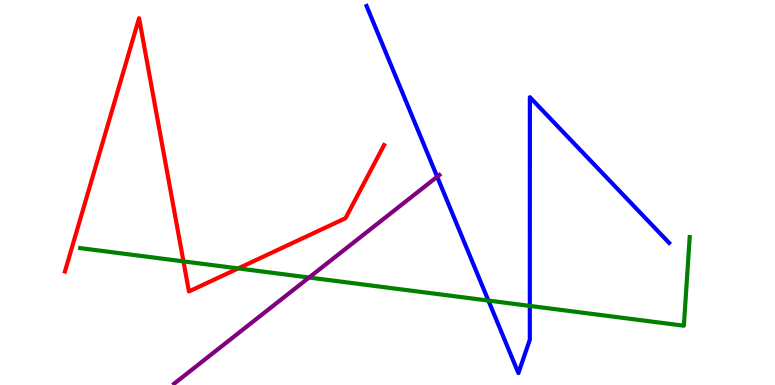[{'lines': ['blue', 'red'], 'intersections': []}, {'lines': ['green', 'red'], 'intersections': [{'x': 2.37, 'y': 3.21}, {'x': 3.07, 'y': 3.03}]}, {'lines': ['purple', 'red'], 'intersections': []}, {'lines': ['blue', 'green'], 'intersections': [{'x': 6.3, 'y': 2.19}, {'x': 6.84, 'y': 2.05}]}, {'lines': ['blue', 'purple'], 'intersections': [{'x': 5.64, 'y': 5.41}]}, {'lines': ['green', 'purple'], 'intersections': [{'x': 3.99, 'y': 2.79}]}]